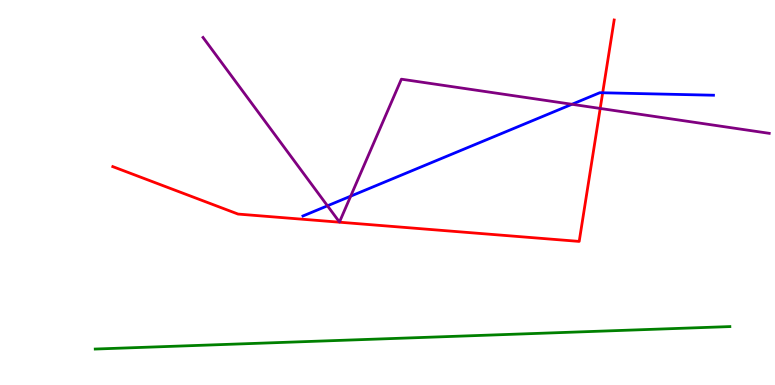[{'lines': ['blue', 'red'], 'intersections': [{'x': 7.78, 'y': 7.59}]}, {'lines': ['green', 'red'], 'intersections': []}, {'lines': ['purple', 'red'], 'intersections': [{'x': 7.74, 'y': 7.18}]}, {'lines': ['blue', 'green'], 'intersections': []}, {'lines': ['blue', 'purple'], 'intersections': [{'x': 4.23, 'y': 4.65}, {'x': 4.52, 'y': 4.9}, {'x': 7.38, 'y': 7.29}]}, {'lines': ['green', 'purple'], 'intersections': []}]